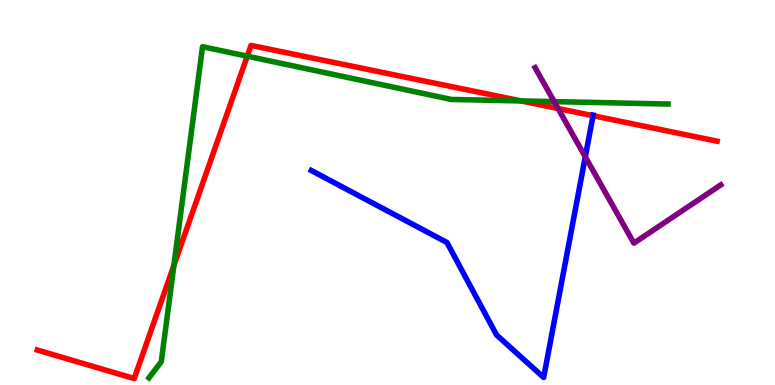[{'lines': ['blue', 'red'], 'intersections': [{'x': 7.65, 'y': 6.99}]}, {'lines': ['green', 'red'], 'intersections': [{'x': 2.24, 'y': 3.11}, {'x': 3.19, 'y': 8.54}, {'x': 6.72, 'y': 7.38}]}, {'lines': ['purple', 'red'], 'intersections': [{'x': 7.2, 'y': 7.18}]}, {'lines': ['blue', 'green'], 'intersections': []}, {'lines': ['blue', 'purple'], 'intersections': [{'x': 7.55, 'y': 5.93}]}, {'lines': ['green', 'purple'], 'intersections': [{'x': 7.15, 'y': 7.36}]}]